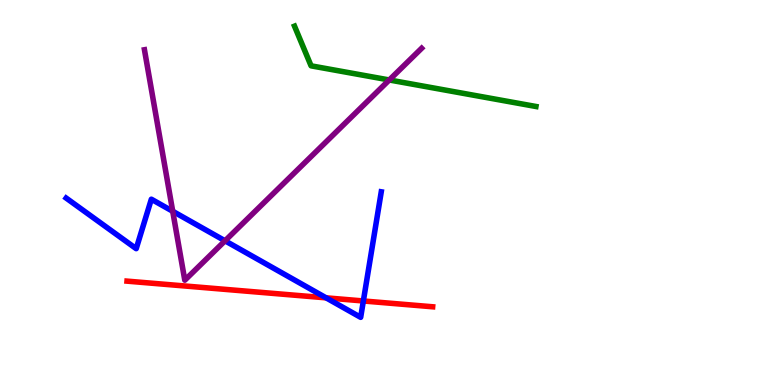[{'lines': ['blue', 'red'], 'intersections': [{'x': 4.21, 'y': 2.26}, {'x': 4.69, 'y': 2.18}]}, {'lines': ['green', 'red'], 'intersections': []}, {'lines': ['purple', 'red'], 'intersections': []}, {'lines': ['blue', 'green'], 'intersections': []}, {'lines': ['blue', 'purple'], 'intersections': [{'x': 2.23, 'y': 4.51}, {'x': 2.9, 'y': 3.75}]}, {'lines': ['green', 'purple'], 'intersections': [{'x': 5.02, 'y': 7.92}]}]